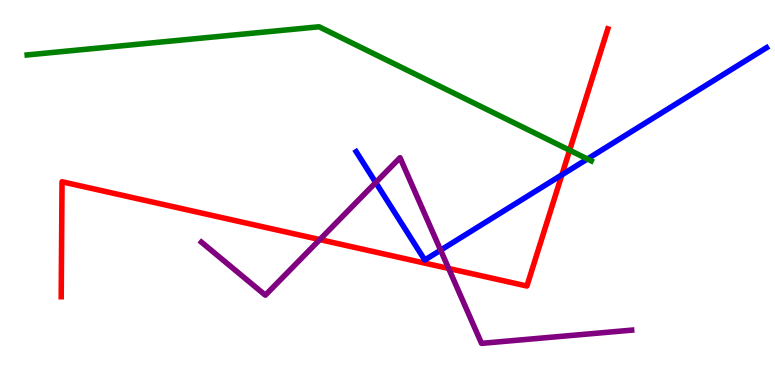[{'lines': ['blue', 'red'], 'intersections': [{'x': 7.25, 'y': 5.46}]}, {'lines': ['green', 'red'], 'intersections': [{'x': 7.35, 'y': 6.1}]}, {'lines': ['purple', 'red'], 'intersections': [{'x': 4.13, 'y': 3.78}, {'x': 5.79, 'y': 3.03}]}, {'lines': ['blue', 'green'], 'intersections': [{'x': 7.58, 'y': 5.87}]}, {'lines': ['blue', 'purple'], 'intersections': [{'x': 4.85, 'y': 5.26}, {'x': 5.69, 'y': 3.5}]}, {'lines': ['green', 'purple'], 'intersections': []}]